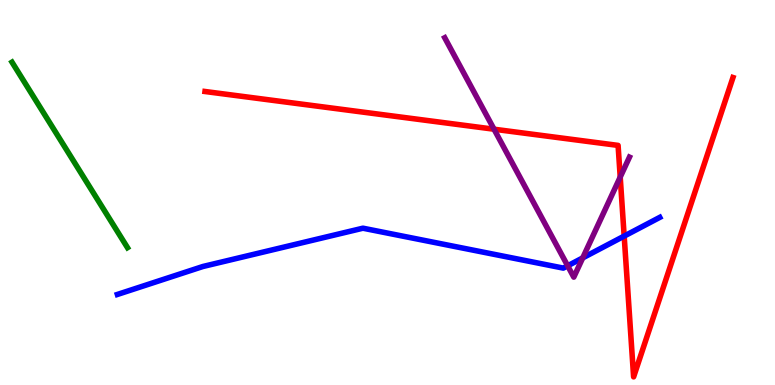[{'lines': ['blue', 'red'], 'intersections': [{'x': 8.05, 'y': 3.87}]}, {'lines': ['green', 'red'], 'intersections': []}, {'lines': ['purple', 'red'], 'intersections': [{'x': 6.37, 'y': 6.64}, {'x': 8.0, 'y': 5.4}]}, {'lines': ['blue', 'green'], 'intersections': []}, {'lines': ['blue', 'purple'], 'intersections': [{'x': 7.32, 'y': 3.1}, {'x': 7.52, 'y': 3.3}]}, {'lines': ['green', 'purple'], 'intersections': []}]